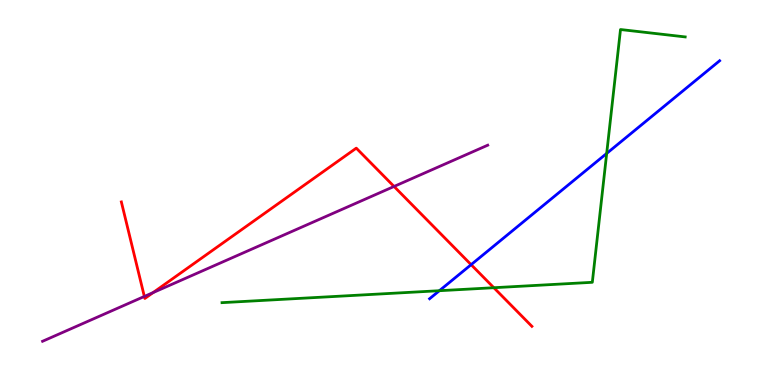[{'lines': ['blue', 'red'], 'intersections': [{'x': 6.08, 'y': 3.13}]}, {'lines': ['green', 'red'], 'intersections': [{'x': 6.37, 'y': 2.53}]}, {'lines': ['purple', 'red'], 'intersections': [{'x': 1.86, 'y': 2.3}, {'x': 1.98, 'y': 2.4}, {'x': 5.08, 'y': 5.16}]}, {'lines': ['blue', 'green'], 'intersections': [{'x': 5.67, 'y': 2.45}, {'x': 7.83, 'y': 6.01}]}, {'lines': ['blue', 'purple'], 'intersections': []}, {'lines': ['green', 'purple'], 'intersections': []}]